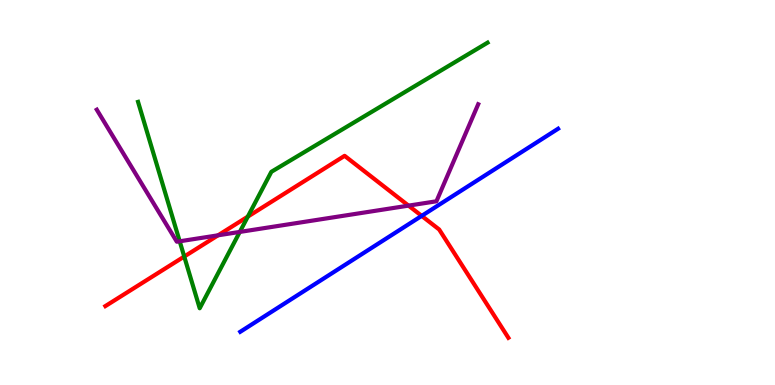[{'lines': ['blue', 'red'], 'intersections': [{'x': 5.44, 'y': 4.39}]}, {'lines': ['green', 'red'], 'intersections': [{'x': 2.38, 'y': 3.34}, {'x': 3.2, 'y': 4.37}]}, {'lines': ['purple', 'red'], 'intersections': [{'x': 2.81, 'y': 3.89}, {'x': 5.27, 'y': 4.66}]}, {'lines': ['blue', 'green'], 'intersections': []}, {'lines': ['blue', 'purple'], 'intersections': []}, {'lines': ['green', 'purple'], 'intersections': [{'x': 2.32, 'y': 3.73}, {'x': 3.09, 'y': 3.98}]}]